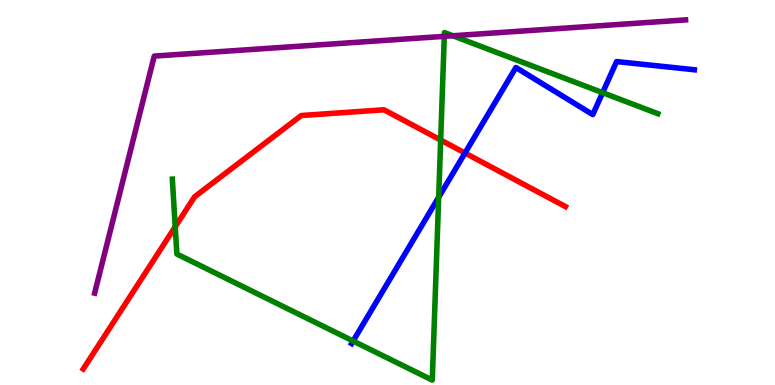[{'lines': ['blue', 'red'], 'intersections': [{'x': 6.0, 'y': 6.03}]}, {'lines': ['green', 'red'], 'intersections': [{'x': 2.26, 'y': 4.11}, {'x': 5.69, 'y': 6.36}]}, {'lines': ['purple', 'red'], 'intersections': []}, {'lines': ['blue', 'green'], 'intersections': [{'x': 4.56, 'y': 1.14}, {'x': 5.66, 'y': 4.88}, {'x': 7.78, 'y': 7.59}]}, {'lines': ['blue', 'purple'], 'intersections': []}, {'lines': ['green', 'purple'], 'intersections': [{'x': 5.73, 'y': 9.06}, {'x': 5.84, 'y': 9.07}]}]